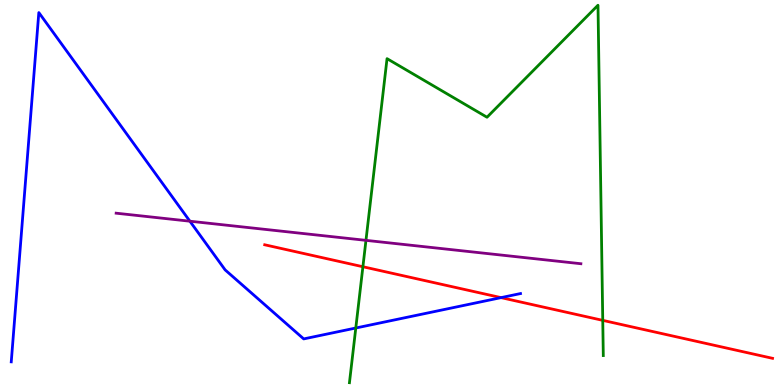[{'lines': ['blue', 'red'], 'intersections': [{'x': 6.47, 'y': 2.27}]}, {'lines': ['green', 'red'], 'intersections': [{'x': 4.68, 'y': 3.07}, {'x': 7.78, 'y': 1.68}]}, {'lines': ['purple', 'red'], 'intersections': []}, {'lines': ['blue', 'green'], 'intersections': [{'x': 4.59, 'y': 1.48}]}, {'lines': ['blue', 'purple'], 'intersections': [{'x': 2.45, 'y': 4.25}]}, {'lines': ['green', 'purple'], 'intersections': [{'x': 4.72, 'y': 3.76}]}]